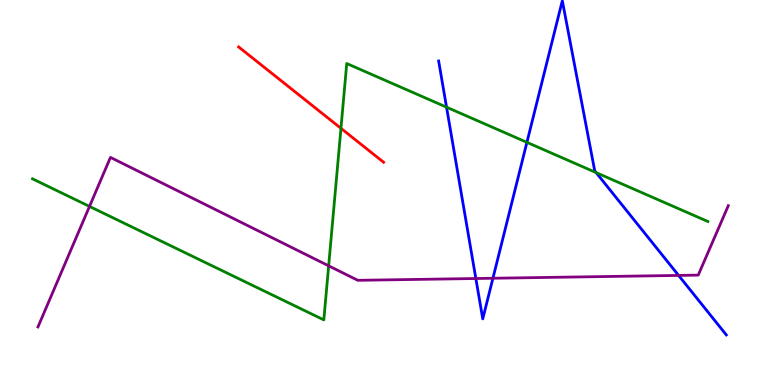[{'lines': ['blue', 'red'], 'intersections': []}, {'lines': ['green', 'red'], 'intersections': [{'x': 4.4, 'y': 6.67}]}, {'lines': ['purple', 'red'], 'intersections': []}, {'lines': ['blue', 'green'], 'intersections': [{'x': 5.76, 'y': 7.22}, {'x': 6.8, 'y': 6.3}, {'x': 7.69, 'y': 5.52}]}, {'lines': ['blue', 'purple'], 'intersections': [{'x': 6.14, 'y': 2.77}, {'x': 6.36, 'y': 2.77}, {'x': 8.76, 'y': 2.85}]}, {'lines': ['green', 'purple'], 'intersections': [{'x': 1.15, 'y': 4.64}, {'x': 4.24, 'y': 3.1}]}]